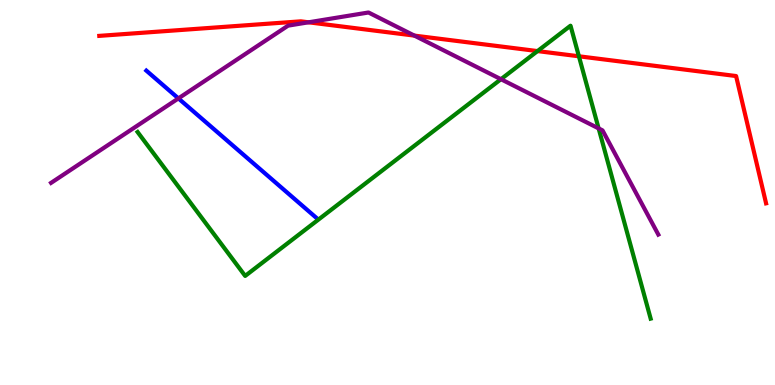[{'lines': ['blue', 'red'], 'intersections': []}, {'lines': ['green', 'red'], 'intersections': [{'x': 6.94, 'y': 8.67}, {'x': 7.47, 'y': 8.54}]}, {'lines': ['purple', 'red'], 'intersections': [{'x': 3.98, 'y': 9.42}, {'x': 5.35, 'y': 9.08}]}, {'lines': ['blue', 'green'], 'intersections': []}, {'lines': ['blue', 'purple'], 'intersections': [{'x': 2.3, 'y': 7.44}]}, {'lines': ['green', 'purple'], 'intersections': [{'x': 6.46, 'y': 7.94}, {'x': 7.72, 'y': 6.66}]}]